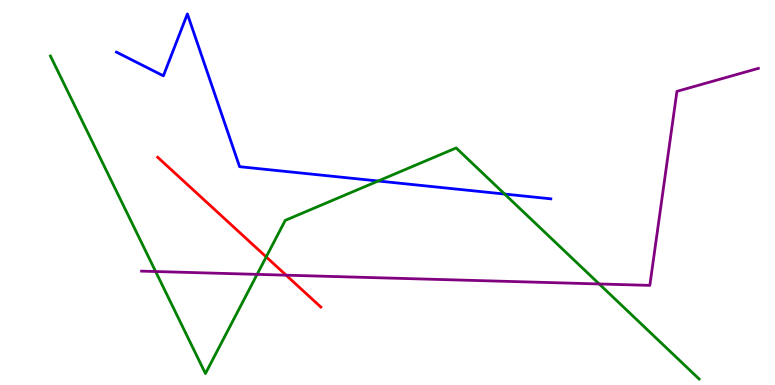[{'lines': ['blue', 'red'], 'intersections': []}, {'lines': ['green', 'red'], 'intersections': [{'x': 3.43, 'y': 3.33}]}, {'lines': ['purple', 'red'], 'intersections': [{'x': 3.69, 'y': 2.85}]}, {'lines': ['blue', 'green'], 'intersections': [{'x': 4.88, 'y': 5.3}, {'x': 6.51, 'y': 4.96}]}, {'lines': ['blue', 'purple'], 'intersections': []}, {'lines': ['green', 'purple'], 'intersections': [{'x': 2.01, 'y': 2.95}, {'x': 3.32, 'y': 2.87}, {'x': 7.73, 'y': 2.62}]}]